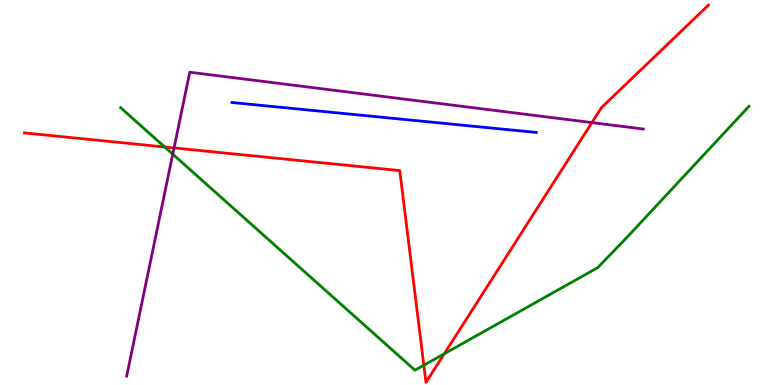[{'lines': ['blue', 'red'], 'intersections': []}, {'lines': ['green', 'red'], 'intersections': [{'x': 2.13, 'y': 6.18}, {'x': 5.47, 'y': 0.513}, {'x': 5.73, 'y': 0.811}]}, {'lines': ['purple', 'red'], 'intersections': [{'x': 2.25, 'y': 6.16}, {'x': 7.64, 'y': 6.82}]}, {'lines': ['blue', 'green'], 'intersections': []}, {'lines': ['blue', 'purple'], 'intersections': []}, {'lines': ['green', 'purple'], 'intersections': [{'x': 2.23, 'y': 6.0}]}]